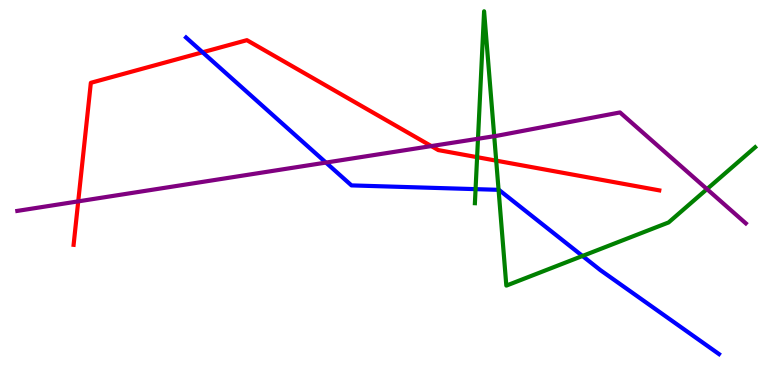[{'lines': ['blue', 'red'], 'intersections': [{'x': 2.61, 'y': 8.64}]}, {'lines': ['green', 'red'], 'intersections': [{'x': 6.16, 'y': 5.92}, {'x': 6.4, 'y': 5.83}]}, {'lines': ['purple', 'red'], 'intersections': [{'x': 1.01, 'y': 4.77}, {'x': 5.57, 'y': 6.21}]}, {'lines': ['blue', 'green'], 'intersections': [{'x': 6.14, 'y': 5.09}, {'x': 6.43, 'y': 5.07}, {'x': 7.52, 'y': 3.35}]}, {'lines': ['blue', 'purple'], 'intersections': [{'x': 4.21, 'y': 5.78}]}, {'lines': ['green', 'purple'], 'intersections': [{'x': 6.17, 'y': 6.4}, {'x': 6.38, 'y': 6.46}, {'x': 9.12, 'y': 5.09}]}]